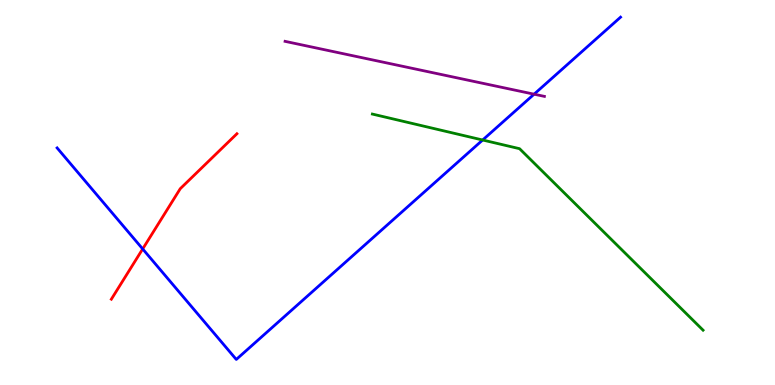[{'lines': ['blue', 'red'], 'intersections': [{'x': 1.84, 'y': 3.53}]}, {'lines': ['green', 'red'], 'intersections': []}, {'lines': ['purple', 'red'], 'intersections': []}, {'lines': ['blue', 'green'], 'intersections': [{'x': 6.23, 'y': 6.36}]}, {'lines': ['blue', 'purple'], 'intersections': [{'x': 6.89, 'y': 7.55}]}, {'lines': ['green', 'purple'], 'intersections': []}]